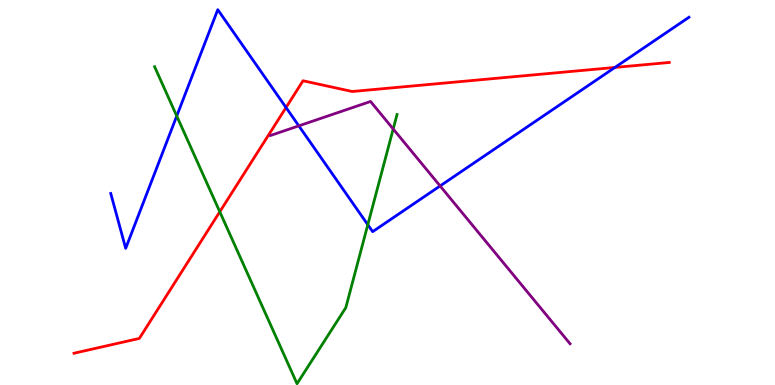[{'lines': ['blue', 'red'], 'intersections': [{'x': 3.69, 'y': 7.21}, {'x': 7.93, 'y': 8.25}]}, {'lines': ['green', 'red'], 'intersections': [{'x': 2.84, 'y': 4.5}]}, {'lines': ['purple', 'red'], 'intersections': []}, {'lines': ['blue', 'green'], 'intersections': [{'x': 2.28, 'y': 6.99}, {'x': 4.75, 'y': 4.16}]}, {'lines': ['blue', 'purple'], 'intersections': [{'x': 3.86, 'y': 6.73}, {'x': 5.68, 'y': 5.17}]}, {'lines': ['green', 'purple'], 'intersections': [{'x': 5.07, 'y': 6.65}]}]